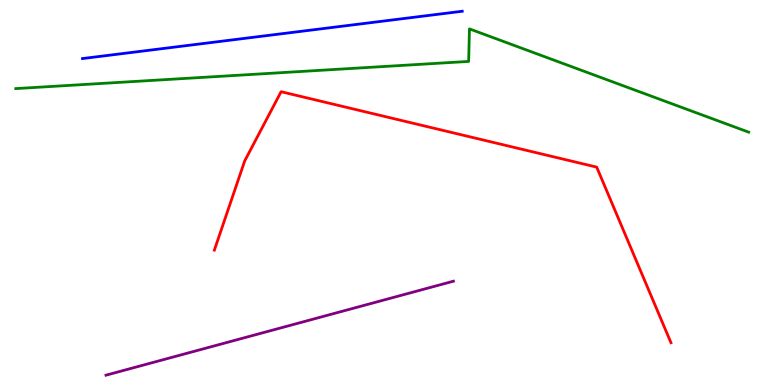[{'lines': ['blue', 'red'], 'intersections': []}, {'lines': ['green', 'red'], 'intersections': []}, {'lines': ['purple', 'red'], 'intersections': []}, {'lines': ['blue', 'green'], 'intersections': []}, {'lines': ['blue', 'purple'], 'intersections': []}, {'lines': ['green', 'purple'], 'intersections': []}]